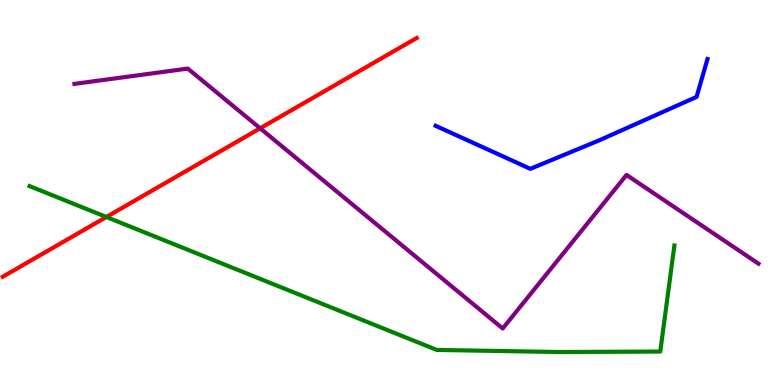[{'lines': ['blue', 'red'], 'intersections': []}, {'lines': ['green', 'red'], 'intersections': [{'x': 1.37, 'y': 4.36}]}, {'lines': ['purple', 'red'], 'intersections': [{'x': 3.36, 'y': 6.67}]}, {'lines': ['blue', 'green'], 'intersections': []}, {'lines': ['blue', 'purple'], 'intersections': []}, {'lines': ['green', 'purple'], 'intersections': []}]